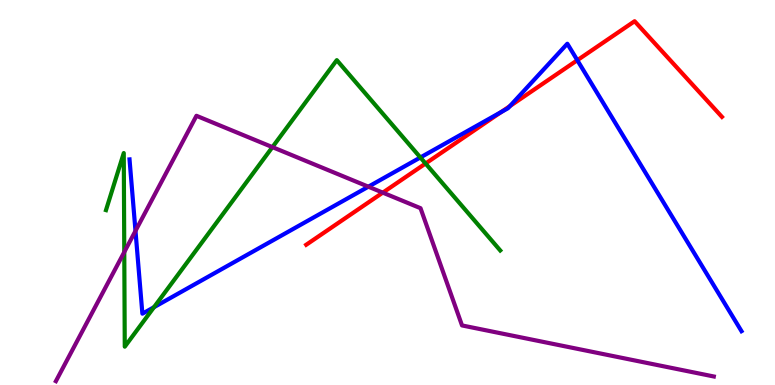[{'lines': ['blue', 'red'], 'intersections': [{'x': 6.47, 'y': 7.09}, {'x': 6.58, 'y': 7.24}, {'x': 7.45, 'y': 8.44}]}, {'lines': ['green', 'red'], 'intersections': [{'x': 5.49, 'y': 5.75}]}, {'lines': ['purple', 'red'], 'intersections': [{'x': 4.94, 'y': 5.0}]}, {'lines': ['blue', 'green'], 'intersections': [{'x': 1.99, 'y': 2.02}, {'x': 5.42, 'y': 5.91}]}, {'lines': ['blue', 'purple'], 'intersections': [{'x': 1.75, 'y': 4.0}, {'x': 4.75, 'y': 5.15}]}, {'lines': ['green', 'purple'], 'intersections': [{'x': 1.6, 'y': 3.45}, {'x': 3.52, 'y': 6.18}]}]